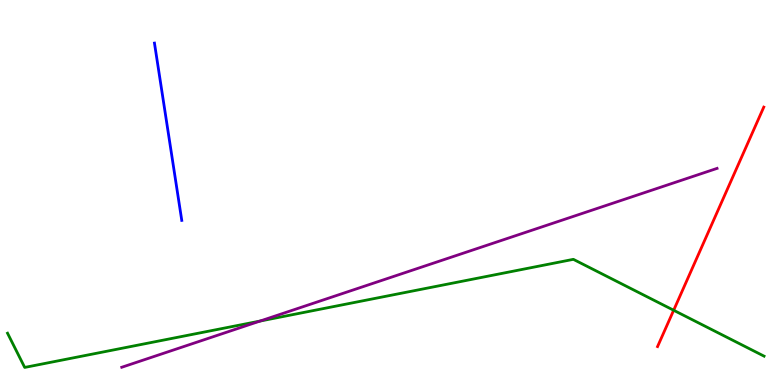[{'lines': ['blue', 'red'], 'intersections': []}, {'lines': ['green', 'red'], 'intersections': [{'x': 8.69, 'y': 1.94}]}, {'lines': ['purple', 'red'], 'intersections': []}, {'lines': ['blue', 'green'], 'intersections': []}, {'lines': ['blue', 'purple'], 'intersections': []}, {'lines': ['green', 'purple'], 'intersections': [{'x': 3.36, 'y': 1.66}]}]